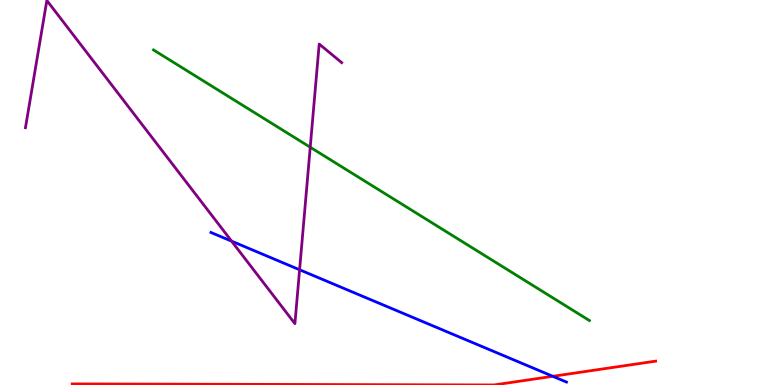[{'lines': ['blue', 'red'], 'intersections': [{'x': 7.13, 'y': 0.226}]}, {'lines': ['green', 'red'], 'intersections': []}, {'lines': ['purple', 'red'], 'intersections': []}, {'lines': ['blue', 'green'], 'intersections': []}, {'lines': ['blue', 'purple'], 'intersections': [{'x': 2.99, 'y': 3.74}, {'x': 3.87, 'y': 2.99}]}, {'lines': ['green', 'purple'], 'intersections': [{'x': 4.0, 'y': 6.18}]}]